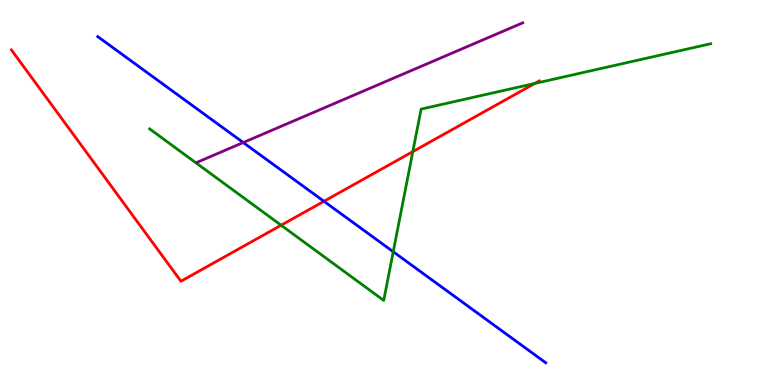[{'lines': ['blue', 'red'], 'intersections': [{'x': 4.18, 'y': 4.77}]}, {'lines': ['green', 'red'], 'intersections': [{'x': 3.63, 'y': 4.15}, {'x': 5.33, 'y': 6.06}, {'x': 6.9, 'y': 7.83}]}, {'lines': ['purple', 'red'], 'intersections': []}, {'lines': ['blue', 'green'], 'intersections': [{'x': 5.07, 'y': 3.46}]}, {'lines': ['blue', 'purple'], 'intersections': [{'x': 3.14, 'y': 6.3}]}, {'lines': ['green', 'purple'], 'intersections': []}]